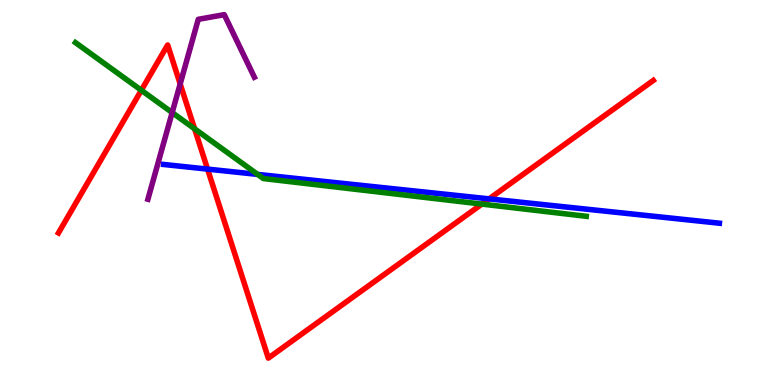[{'lines': ['blue', 'red'], 'intersections': [{'x': 2.68, 'y': 5.61}, {'x': 6.31, 'y': 4.83}]}, {'lines': ['green', 'red'], 'intersections': [{'x': 1.82, 'y': 7.66}, {'x': 2.51, 'y': 6.65}, {'x': 6.22, 'y': 4.7}]}, {'lines': ['purple', 'red'], 'intersections': [{'x': 2.32, 'y': 7.82}]}, {'lines': ['blue', 'green'], 'intersections': [{'x': 3.32, 'y': 5.47}]}, {'lines': ['blue', 'purple'], 'intersections': []}, {'lines': ['green', 'purple'], 'intersections': [{'x': 2.22, 'y': 7.08}]}]